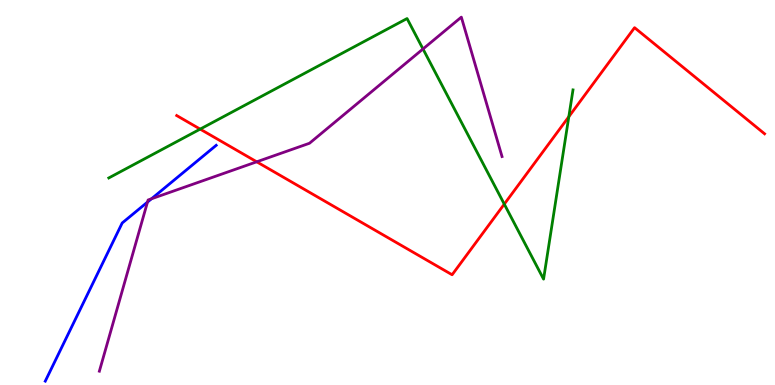[{'lines': ['blue', 'red'], 'intersections': []}, {'lines': ['green', 'red'], 'intersections': [{'x': 2.58, 'y': 6.65}, {'x': 6.51, 'y': 4.7}, {'x': 7.34, 'y': 6.97}]}, {'lines': ['purple', 'red'], 'intersections': [{'x': 3.31, 'y': 5.8}]}, {'lines': ['blue', 'green'], 'intersections': []}, {'lines': ['blue', 'purple'], 'intersections': [{'x': 1.9, 'y': 4.75}, {'x': 1.95, 'y': 4.84}]}, {'lines': ['green', 'purple'], 'intersections': [{'x': 5.46, 'y': 8.73}]}]